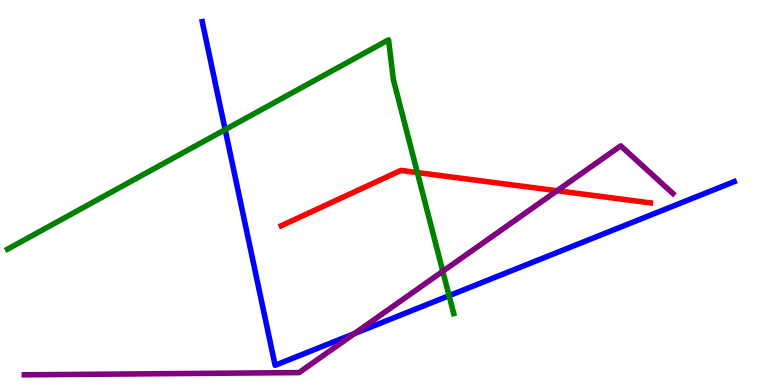[{'lines': ['blue', 'red'], 'intersections': []}, {'lines': ['green', 'red'], 'intersections': [{'x': 5.39, 'y': 5.52}]}, {'lines': ['purple', 'red'], 'intersections': [{'x': 7.19, 'y': 5.05}]}, {'lines': ['blue', 'green'], 'intersections': [{'x': 2.91, 'y': 6.63}, {'x': 5.79, 'y': 2.32}]}, {'lines': ['blue', 'purple'], 'intersections': [{'x': 4.57, 'y': 1.34}]}, {'lines': ['green', 'purple'], 'intersections': [{'x': 5.71, 'y': 2.95}]}]